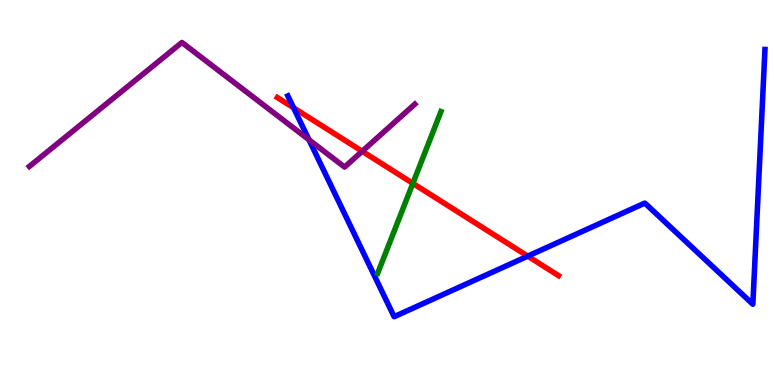[{'lines': ['blue', 'red'], 'intersections': [{'x': 3.79, 'y': 7.2}, {'x': 6.81, 'y': 3.35}]}, {'lines': ['green', 'red'], 'intersections': [{'x': 5.33, 'y': 5.24}]}, {'lines': ['purple', 'red'], 'intersections': [{'x': 4.67, 'y': 6.07}]}, {'lines': ['blue', 'green'], 'intersections': []}, {'lines': ['blue', 'purple'], 'intersections': [{'x': 3.99, 'y': 6.37}]}, {'lines': ['green', 'purple'], 'intersections': []}]